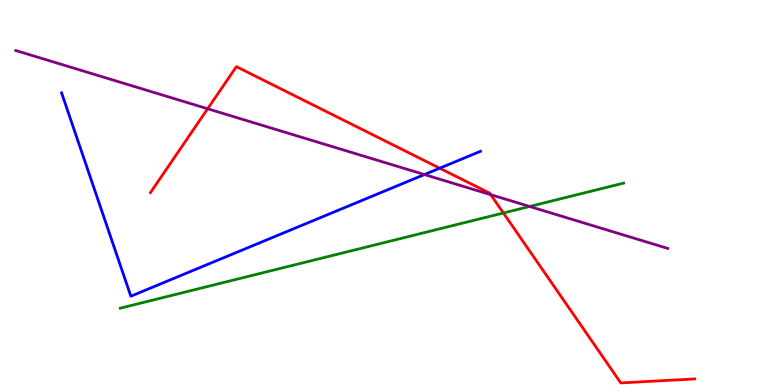[{'lines': ['blue', 'red'], 'intersections': [{'x': 5.67, 'y': 5.63}]}, {'lines': ['green', 'red'], 'intersections': [{'x': 6.5, 'y': 4.47}]}, {'lines': ['purple', 'red'], 'intersections': [{'x': 2.68, 'y': 7.18}, {'x': 6.33, 'y': 4.94}]}, {'lines': ['blue', 'green'], 'intersections': []}, {'lines': ['blue', 'purple'], 'intersections': [{'x': 5.48, 'y': 5.47}]}, {'lines': ['green', 'purple'], 'intersections': [{'x': 6.83, 'y': 4.64}]}]